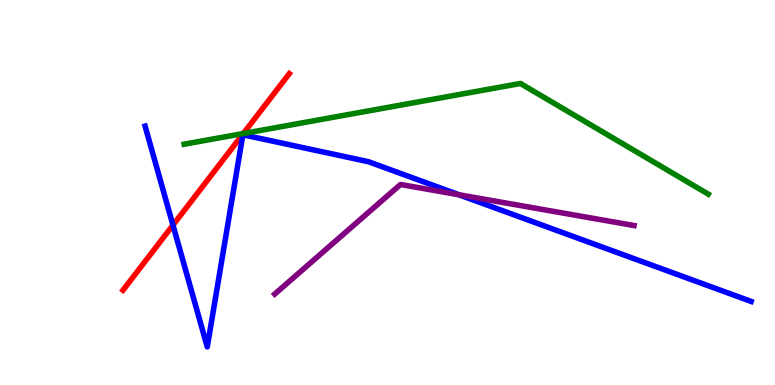[{'lines': ['blue', 'red'], 'intersections': [{'x': 2.23, 'y': 4.15}]}, {'lines': ['green', 'red'], 'intersections': [{'x': 3.14, 'y': 6.53}]}, {'lines': ['purple', 'red'], 'intersections': []}, {'lines': ['blue', 'green'], 'intersections': []}, {'lines': ['blue', 'purple'], 'intersections': [{'x': 5.92, 'y': 4.94}]}, {'lines': ['green', 'purple'], 'intersections': []}]